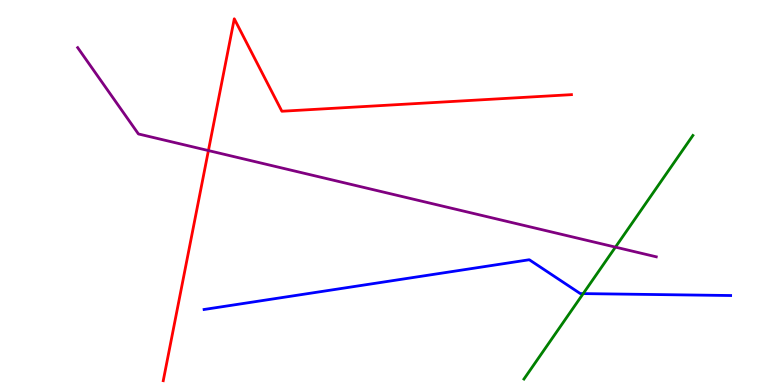[{'lines': ['blue', 'red'], 'intersections': []}, {'lines': ['green', 'red'], 'intersections': []}, {'lines': ['purple', 'red'], 'intersections': [{'x': 2.69, 'y': 6.09}]}, {'lines': ['blue', 'green'], 'intersections': [{'x': 7.53, 'y': 2.37}]}, {'lines': ['blue', 'purple'], 'intersections': []}, {'lines': ['green', 'purple'], 'intersections': [{'x': 7.94, 'y': 3.58}]}]